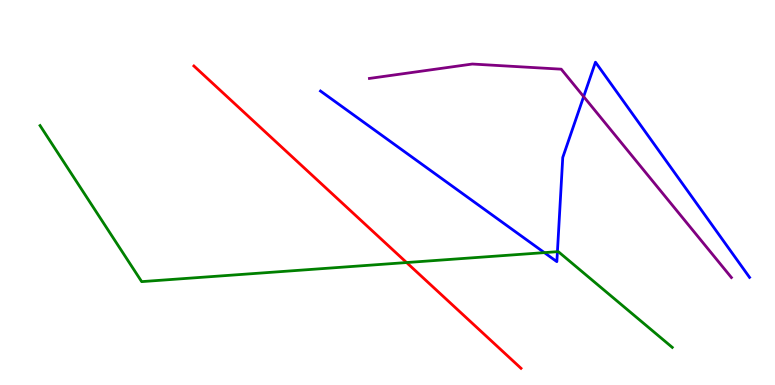[{'lines': ['blue', 'red'], 'intersections': []}, {'lines': ['green', 'red'], 'intersections': [{'x': 5.25, 'y': 3.18}]}, {'lines': ['purple', 'red'], 'intersections': []}, {'lines': ['blue', 'green'], 'intersections': [{'x': 7.02, 'y': 3.44}, {'x': 7.19, 'y': 3.46}]}, {'lines': ['blue', 'purple'], 'intersections': [{'x': 7.53, 'y': 7.49}]}, {'lines': ['green', 'purple'], 'intersections': []}]